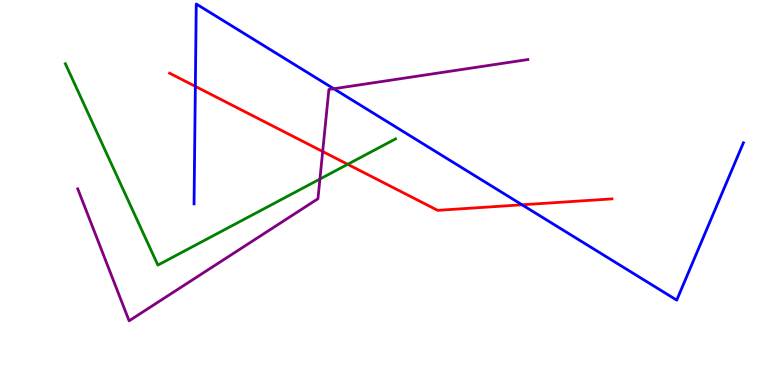[{'lines': ['blue', 'red'], 'intersections': [{'x': 2.52, 'y': 7.76}, {'x': 6.74, 'y': 4.68}]}, {'lines': ['green', 'red'], 'intersections': [{'x': 4.49, 'y': 5.73}]}, {'lines': ['purple', 'red'], 'intersections': [{'x': 4.16, 'y': 6.06}]}, {'lines': ['blue', 'green'], 'intersections': []}, {'lines': ['blue', 'purple'], 'intersections': [{'x': 4.31, 'y': 7.7}]}, {'lines': ['green', 'purple'], 'intersections': [{'x': 4.13, 'y': 5.35}]}]